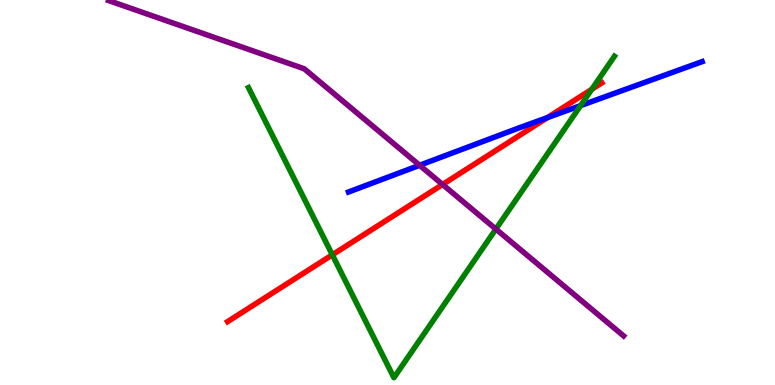[{'lines': ['blue', 'red'], 'intersections': [{'x': 7.06, 'y': 6.95}]}, {'lines': ['green', 'red'], 'intersections': [{'x': 4.29, 'y': 3.38}, {'x': 7.64, 'y': 7.68}]}, {'lines': ['purple', 'red'], 'intersections': [{'x': 5.71, 'y': 5.21}]}, {'lines': ['blue', 'green'], 'intersections': [{'x': 7.49, 'y': 7.26}]}, {'lines': ['blue', 'purple'], 'intersections': [{'x': 5.41, 'y': 5.71}]}, {'lines': ['green', 'purple'], 'intersections': [{'x': 6.4, 'y': 4.05}]}]